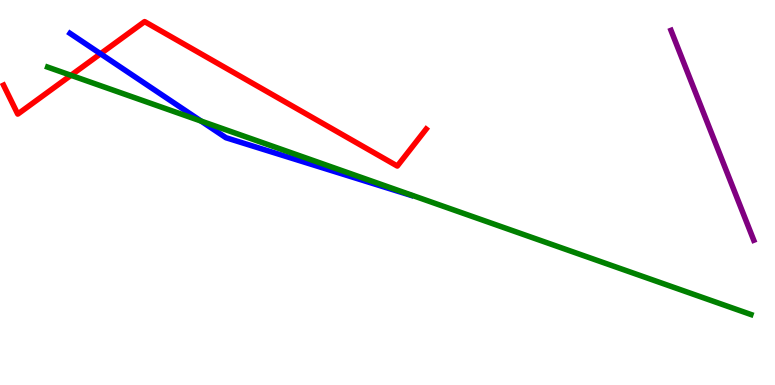[{'lines': ['blue', 'red'], 'intersections': [{'x': 1.3, 'y': 8.6}]}, {'lines': ['green', 'red'], 'intersections': [{'x': 0.916, 'y': 8.04}]}, {'lines': ['purple', 'red'], 'intersections': []}, {'lines': ['blue', 'green'], 'intersections': [{'x': 2.59, 'y': 6.86}]}, {'lines': ['blue', 'purple'], 'intersections': []}, {'lines': ['green', 'purple'], 'intersections': []}]